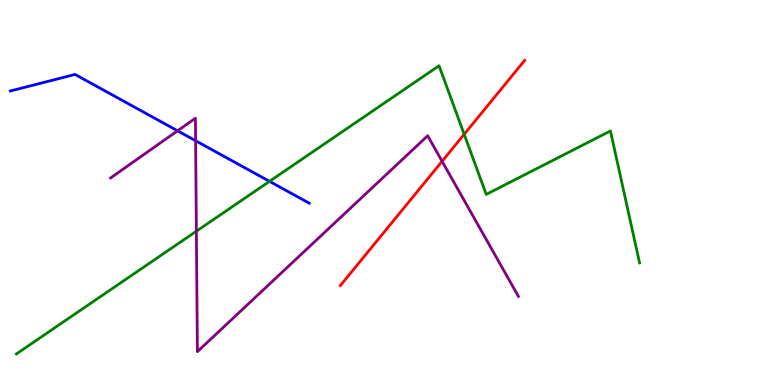[{'lines': ['blue', 'red'], 'intersections': []}, {'lines': ['green', 'red'], 'intersections': [{'x': 5.99, 'y': 6.51}]}, {'lines': ['purple', 'red'], 'intersections': [{'x': 5.7, 'y': 5.81}]}, {'lines': ['blue', 'green'], 'intersections': [{'x': 3.48, 'y': 5.29}]}, {'lines': ['blue', 'purple'], 'intersections': [{'x': 2.29, 'y': 6.6}, {'x': 2.52, 'y': 6.34}]}, {'lines': ['green', 'purple'], 'intersections': [{'x': 2.53, 'y': 3.99}]}]